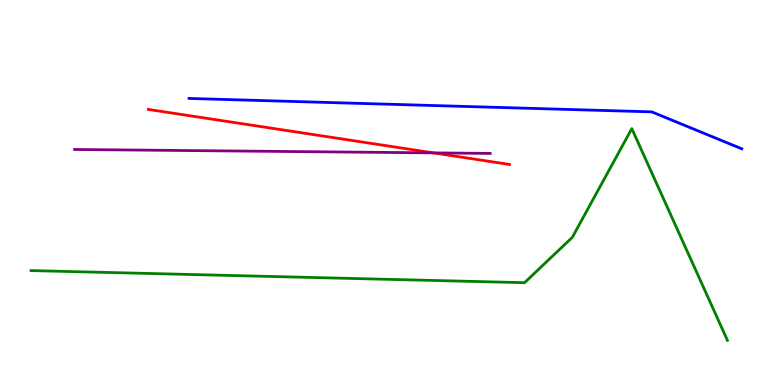[{'lines': ['blue', 'red'], 'intersections': []}, {'lines': ['green', 'red'], 'intersections': []}, {'lines': ['purple', 'red'], 'intersections': [{'x': 5.59, 'y': 6.03}]}, {'lines': ['blue', 'green'], 'intersections': []}, {'lines': ['blue', 'purple'], 'intersections': []}, {'lines': ['green', 'purple'], 'intersections': []}]